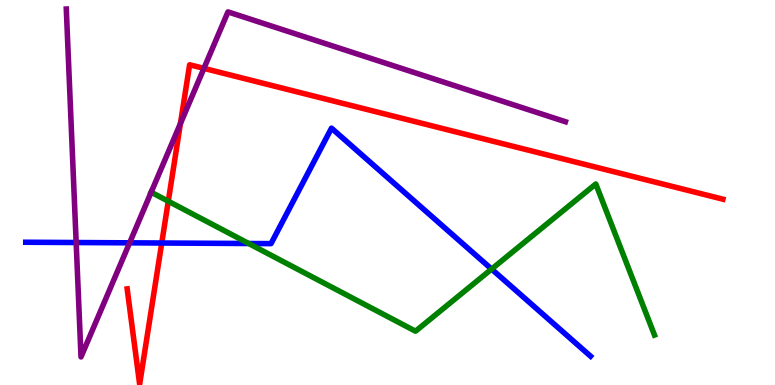[{'lines': ['blue', 'red'], 'intersections': [{'x': 2.09, 'y': 3.69}]}, {'lines': ['green', 'red'], 'intersections': [{'x': 2.17, 'y': 4.77}]}, {'lines': ['purple', 'red'], 'intersections': [{'x': 2.33, 'y': 6.79}, {'x': 2.63, 'y': 8.22}]}, {'lines': ['blue', 'green'], 'intersections': [{'x': 3.21, 'y': 3.68}, {'x': 6.34, 'y': 3.01}]}, {'lines': ['blue', 'purple'], 'intersections': [{'x': 0.983, 'y': 3.7}, {'x': 1.67, 'y': 3.69}]}, {'lines': ['green', 'purple'], 'intersections': [{'x': 1.95, 'y': 5.01}]}]